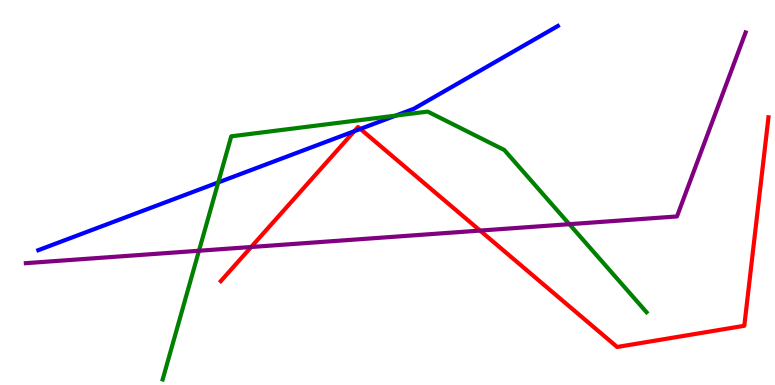[{'lines': ['blue', 'red'], 'intersections': [{'x': 4.57, 'y': 6.59}, {'x': 4.65, 'y': 6.65}]}, {'lines': ['green', 'red'], 'intersections': []}, {'lines': ['purple', 'red'], 'intersections': [{'x': 3.24, 'y': 3.58}, {'x': 6.19, 'y': 4.01}]}, {'lines': ['blue', 'green'], 'intersections': [{'x': 2.82, 'y': 5.26}, {'x': 5.11, 'y': 7.0}]}, {'lines': ['blue', 'purple'], 'intersections': []}, {'lines': ['green', 'purple'], 'intersections': [{'x': 2.57, 'y': 3.49}, {'x': 7.35, 'y': 4.18}]}]